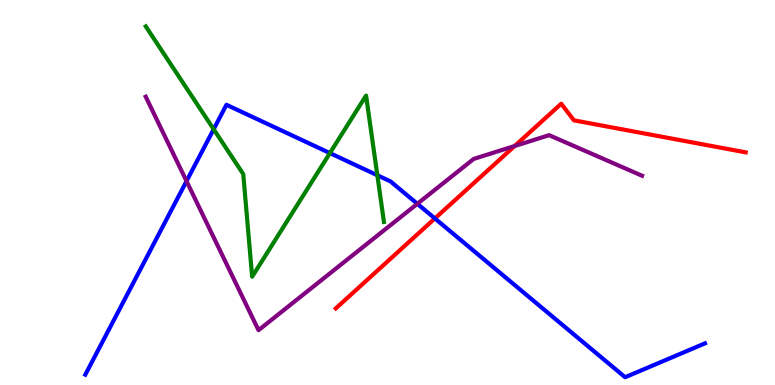[{'lines': ['blue', 'red'], 'intersections': [{'x': 5.61, 'y': 4.33}]}, {'lines': ['green', 'red'], 'intersections': []}, {'lines': ['purple', 'red'], 'intersections': [{'x': 6.64, 'y': 6.21}]}, {'lines': ['blue', 'green'], 'intersections': [{'x': 2.76, 'y': 6.64}, {'x': 4.26, 'y': 6.02}, {'x': 4.87, 'y': 5.45}]}, {'lines': ['blue', 'purple'], 'intersections': [{'x': 2.41, 'y': 5.3}, {'x': 5.38, 'y': 4.71}]}, {'lines': ['green', 'purple'], 'intersections': []}]